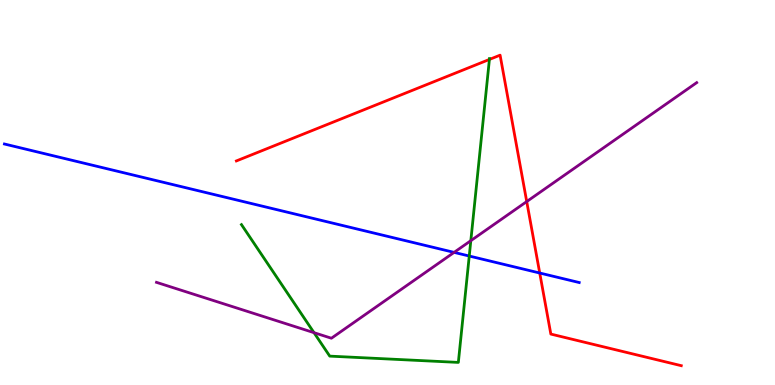[{'lines': ['blue', 'red'], 'intersections': [{'x': 6.96, 'y': 2.91}]}, {'lines': ['green', 'red'], 'intersections': [{'x': 6.31, 'y': 8.46}]}, {'lines': ['purple', 'red'], 'intersections': [{'x': 6.8, 'y': 4.76}]}, {'lines': ['blue', 'green'], 'intersections': [{'x': 6.05, 'y': 3.35}]}, {'lines': ['blue', 'purple'], 'intersections': [{'x': 5.86, 'y': 3.44}]}, {'lines': ['green', 'purple'], 'intersections': [{'x': 4.05, 'y': 1.36}, {'x': 6.08, 'y': 3.75}]}]